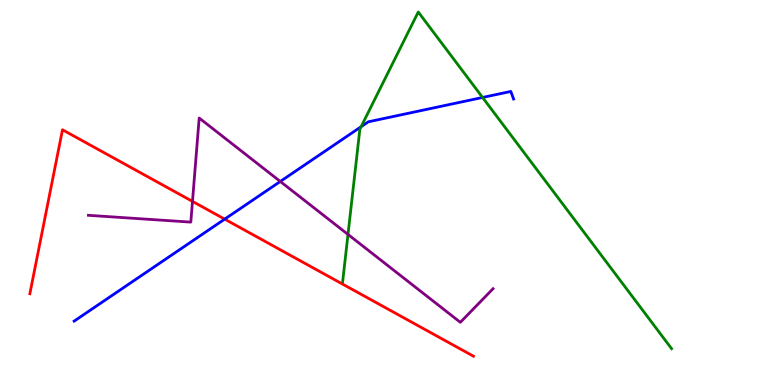[{'lines': ['blue', 'red'], 'intersections': [{'x': 2.9, 'y': 4.31}]}, {'lines': ['green', 'red'], 'intersections': []}, {'lines': ['purple', 'red'], 'intersections': [{'x': 2.48, 'y': 4.77}]}, {'lines': ['blue', 'green'], 'intersections': [{'x': 4.66, 'y': 6.71}, {'x': 6.23, 'y': 7.47}]}, {'lines': ['blue', 'purple'], 'intersections': [{'x': 3.62, 'y': 5.29}]}, {'lines': ['green', 'purple'], 'intersections': [{'x': 4.49, 'y': 3.91}]}]